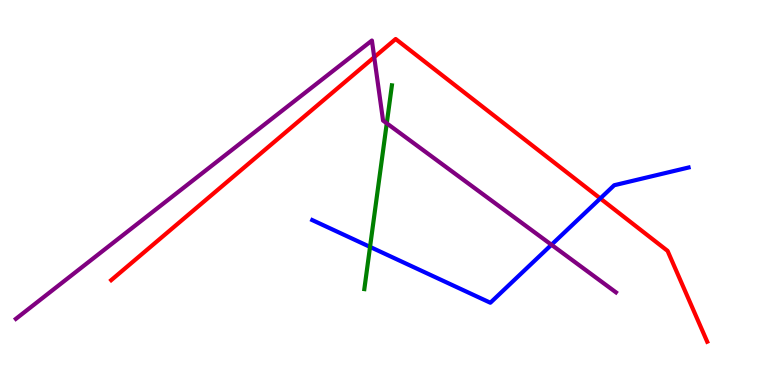[{'lines': ['blue', 'red'], 'intersections': [{'x': 7.75, 'y': 4.85}]}, {'lines': ['green', 'red'], 'intersections': []}, {'lines': ['purple', 'red'], 'intersections': [{'x': 4.83, 'y': 8.51}]}, {'lines': ['blue', 'green'], 'intersections': [{'x': 4.77, 'y': 3.59}]}, {'lines': ['blue', 'purple'], 'intersections': [{'x': 7.12, 'y': 3.64}]}, {'lines': ['green', 'purple'], 'intersections': [{'x': 4.99, 'y': 6.8}]}]